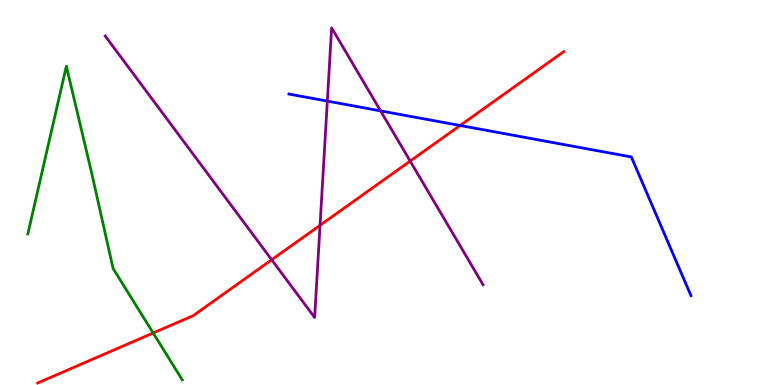[{'lines': ['blue', 'red'], 'intersections': [{'x': 5.94, 'y': 6.74}]}, {'lines': ['green', 'red'], 'intersections': [{'x': 1.98, 'y': 1.35}]}, {'lines': ['purple', 'red'], 'intersections': [{'x': 3.51, 'y': 3.25}, {'x': 4.13, 'y': 4.15}, {'x': 5.29, 'y': 5.82}]}, {'lines': ['blue', 'green'], 'intersections': []}, {'lines': ['blue', 'purple'], 'intersections': [{'x': 4.22, 'y': 7.37}, {'x': 4.91, 'y': 7.12}]}, {'lines': ['green', 'purple'], 'intersections': []}]